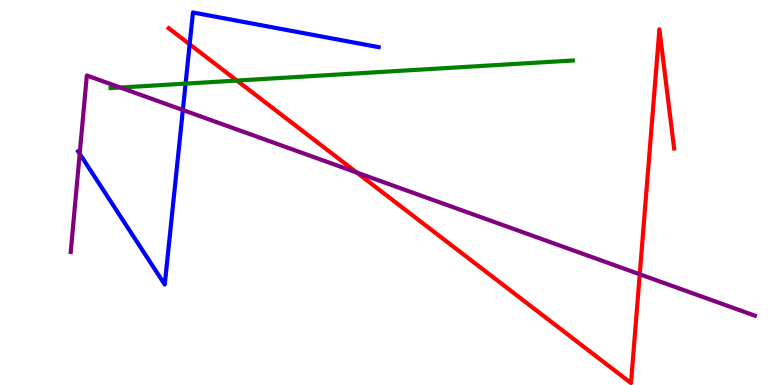[{'lines': ['blue', 'red'], 'intersections': [{'x': 2.45, 'y': 8.85}]}, {'lines': ['green', 'red'], 'intersections': [{'x': 3.06, 'y': 7.91}]}, {'lines': ['purple', 'red'], 'intersections': [{'x': 4.6, 'y': 5.52}, {'x': 8.25, 'y': 2.88}]}, {'lines': ['blue', 'green'], 'intersections': [{'x': 2.39, 'y': 7.83}]}, {'lines': ['blue', 'purple'], 'intersections': [{'x': 1.03, 'y': 6.01}, {'x': 2.36, 'y': 7.14}]}, {'lines': ['green', 'purple'], 'intersections': [{'x': 1.55, 'y': 7.73}]}]